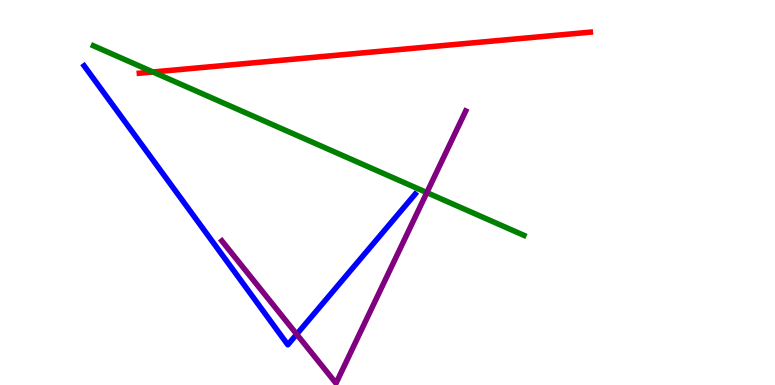[{'lines': ['blue', 'red'], 'intersections': []}, {'lines': ['green', 'red'], 'intersections': [{'x': 1.97, 'y': 8.13}]}, {'lines': ['purple', 'red'], 'intersections': []}, {'lines': ['blue', 'green'], 'intersections': []}, {'lines': ['blue', 'purple'], 'intersections': [{'x': 3.83, 'y': 1.32}]}, {'lines': ['green', 'purple'], 'intersections': [{'x': 5.51, 'y': 5.0}]}]